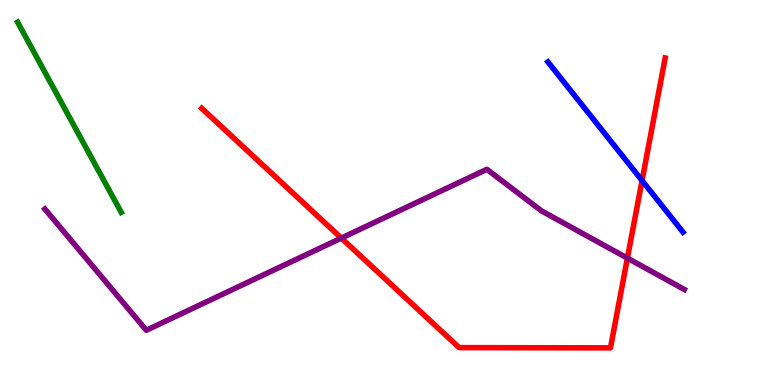[{'lines': ['blue', 'red'], 'intersections': [{'x': 8.28, 'y': 5.31}]}, {'lines': ['green', 'red'], 'intersections': []}, {'lines': ['purple', 'red'], 'intersections': [{'x': 4.4, 'y': 3.82}, {'x': 8.1, 'y': 3.29}]}, {'lines': ['blue', 'green'], 'intersections': []}, {'lines': ['blue', 'purple'], 'intersections': []}, {'lines': ['green', 'purple'], 'intersections': []}]